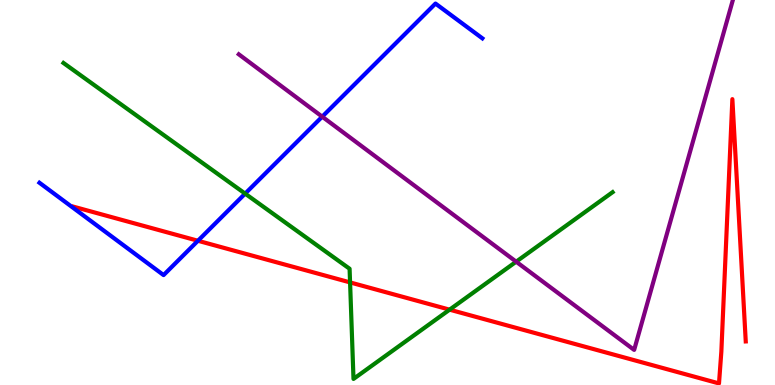[{'lines': ['blue', 'red'], 'intersections': [{'x': 2.55, 'y': 3.75}]}, {'lines': ['green', 'red'], 'intersections': [{'x': 4.52, 'y': 2.66}, {'x': 5.8, 'y': 1.96}]}, {'lines': ['purple', 'red'], 'intersections': []}, {'lines': ['blue', 'green'], 'intersections': [{'x': 3.16, 'y': 4.97}]}, {'lines': ['blue', 'purple'], 'intersections': [{'x': 4.16, 'y': 6.97}]}, {'lines': ['green', 'purple'], 'intersections': [{'x': 6.66, 'y': 3.2}]}]